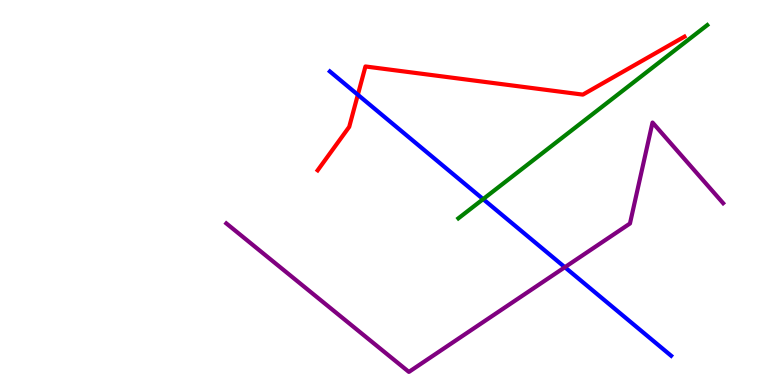[{'lines': ['blue', 'red'], 'intersections': [{'x': 4.62, 'y': 7.54}]}, {'lines': ['green', 'red'], 'intersections': []}, {'lines': ['purple', 'red'], 'intersections': []}, {'lines': ['blue', 'green'], 'intersections': [{'x': 6.23, 'y': 4.83}]}, {'lines': ['blue', 'purple'], 'intersections': [{'x': 7.29, 'y': 3.06}]}, {'lines': ['green', 'purple'], 'intersections': []}]